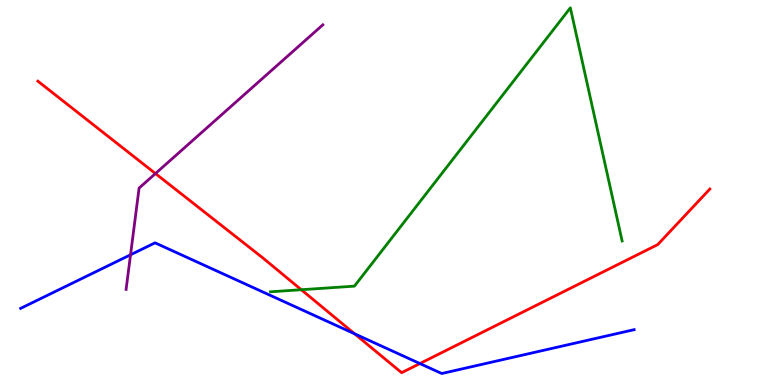[{'lines': ['blue', 'red'], 'intersections': [{'x': 4.58, 'y': 1.33}, {'x': 5.42, 'y': 0.557}]}, {'lines': ['green', 'red'], 'intersections': [{'x': 3.89, 'y': 2.47}]}, {'lines': ['purple', 'red'], 'intersections': [{'x': 2.01, 'y': 5.49}]}, {'lines': ['blue', 'green'], 'intersections': []}, {'lines': ['blue', 'purple'], 'intersections': [{'x': 1.68, 'y': 3.38}]}, {'lines': ['green', 'purple'], 'intersections': []}]